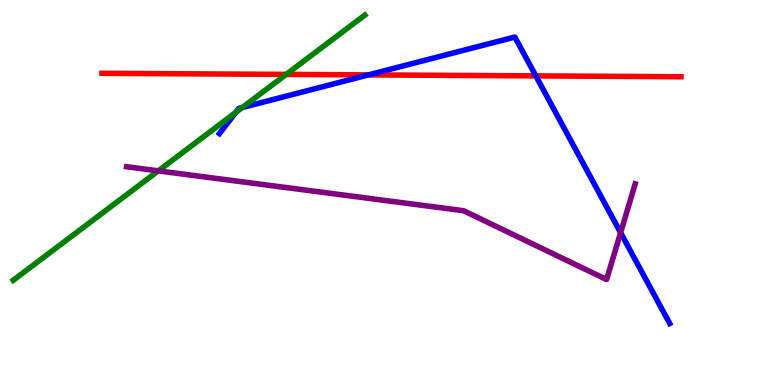[{'lines': ['blue', 'red'], 'intersections': [{'x': 4.75, 'y': 8.05}, {'x': 6.91, 'y': 8.03}]}, {'lines': ['green', 'red'], 'intersections': [{'x': 3.69, 'y': 8.07}]}, {'lines': ['purple', 'red'], 'intersections': []}, {'lines': ['blue', 'green'], 'intersections': [{'x': 3.04, 'y': 7.08}, {'x': 3.13, 'y': 7.21}]}, {'lines': ['blue', 'purple'], 'intersections': [{'x': 8.01, 'y': 3.96}]}, {'lines': ['green', 'purple'], 'intersections': [{'x': 2.04, 'y': 5.56}]}]